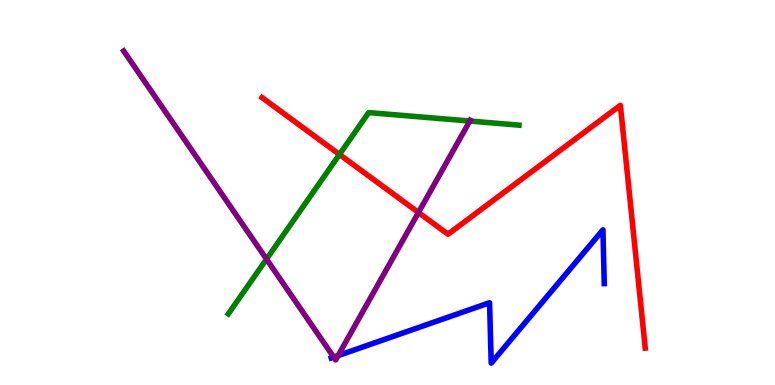[{'lines': ['blue', 'red'], 'intersections': []}, {'lines': ['green', 'red'], 'intersections': [{'x': 4.38, 'y': 5.99}]}, {'lines': ['purple', 'red'], 'intersections': [{'x': 5.4, 'y': 4.48}]}, {'lines': ['blue', 'green'], 'intersections': []}, {'lines': ['blue', 'purple'], 'intersections': [{'x': 4.31, 'y': 0.724}, {'x': 4.36, 'y': 0.764}]}, {'lines': ['green', 'purple'], 'intersections': [{'x': 3.44, 'y': 3.27}, {'x': 6.06, 'y': 6.86}]}]